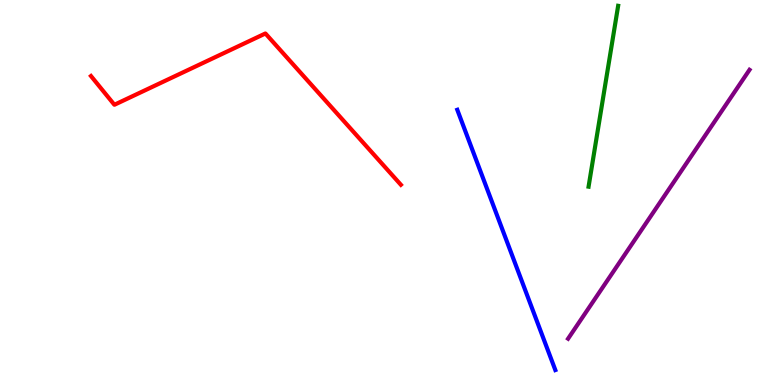[{'lines': ['blue', 'red'], 'intersections': []}, {'lines': ['green', 'red'], 'intersections': []}, {'lines': ['purple', 'red'], 'intersections': []}, {'lines': ['blue', 'green'], 'intersections': []}, {'lines': ['blue', 'purple'], 'intersections': []}, {'lines': ['green', 'purple'], 'intersections': []}]